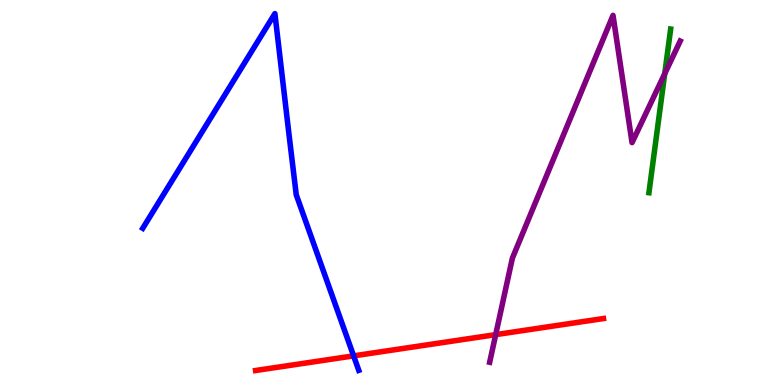[{'lines': ['blue', 'red'], 'intersections': [{'x': 4.56, 'y': 0.757}]}, {'lines': ['green', 'red'], 'intersections': []}, {'lines': ['purple', 'red'], 'intersections': [{'x': 6.4, 'y': 1.31}]}, {'lines': ['blue', 'green'], 'intersections': []}, {'lines': ['blue', 'purple'], 'intersections': []}, {'lines': ['green', 'purple'], 'intersections': [{'x': 8.58, 'y': 8.09}]}]